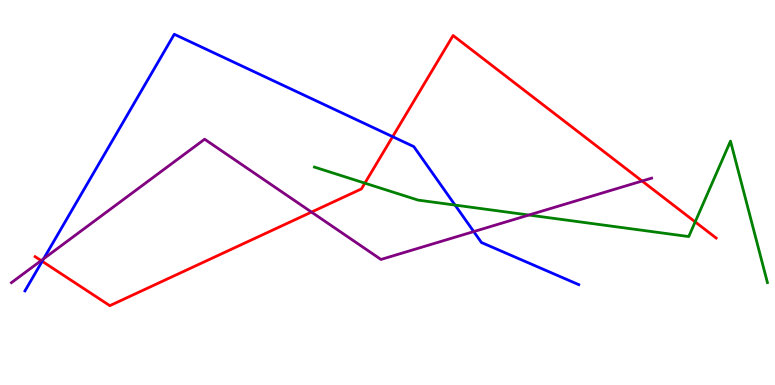[{'lines': ['blue', 'red'], 'intersections': [{'x': 0.544, 'y': 3.21}, {'x': 5.07, 'y': 6.45}]}, {'lines': ['green', 'red'], 'intersections': [{'x': 4.71, 'y': 5.24}, {'x': 8.97, 'y': 4.24}]}, {'lines': ['purple', 'red'], 'intersections': [{'x': 0.531, 'y': 3.23}, {'x': 4.02, 'y': 4.49}, {'x': 8.29, 'y': 5.3}]}, {'lines': ['blue', 'green'], 'intersections': [{'x': 5.87, 'y': 4.67}]}, {'lines': ['blue', 'purple'], 'intersections': [{'x': 0.564, 'y': 3.28}, {'x': 6.11, 'y': 3.98}]}, {'lines': ['green', 'purple'], 'intersections': [{'x': 6.82, 'y': 4.41}]}]